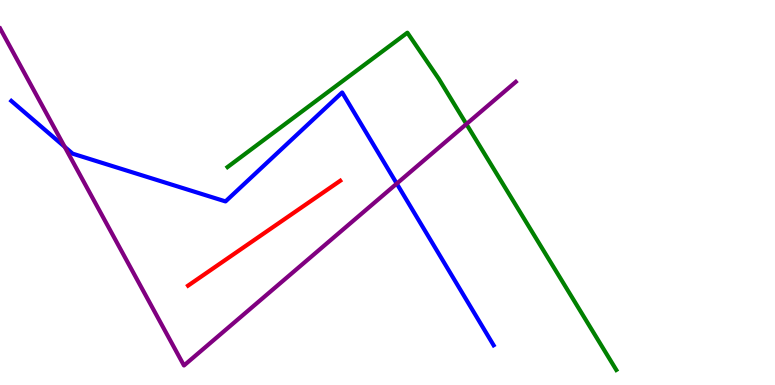[{'lines': ['blue', 'red'], 'intersections': []}, {'lines': ['green', 'red'], 'intersections': []}, {'lines': ['purple', 'red'], 'intersections': []}, {'lines': ['blue', 'green'], 'intersections': []}, {'lines': ['blue', 'purple'], 'intersections': [{'x': 0.835, 'y': 6.19}, {'x': 5.12, 'y': 5.23}]}, {'lines': ['green', 'purple'], 'intersections': [{'x': 6.02, 'y': 6.78}]}]